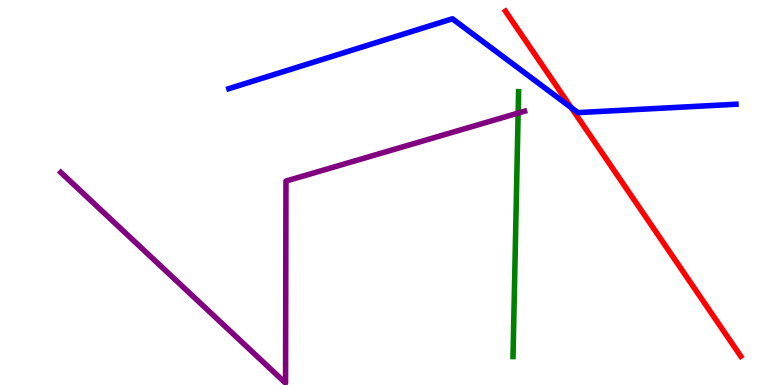[{'lines': ['blue', 'red'], 'intersections': [{'x': 7.37, 'y': 7.2}]}, {'lines': ['green', 'red'], 'intersections': []}, {'lines': ['purple', 'red'], 'intersections': []}, {'lines': ['blue', 'green'], 'intersections': []}, {'lines': ['blue', 'purple'], 'intersections': []}, {'lines': ['green', 'purple'], 'intersections': [{'x': 6.69, 'y': 7.06}]}]